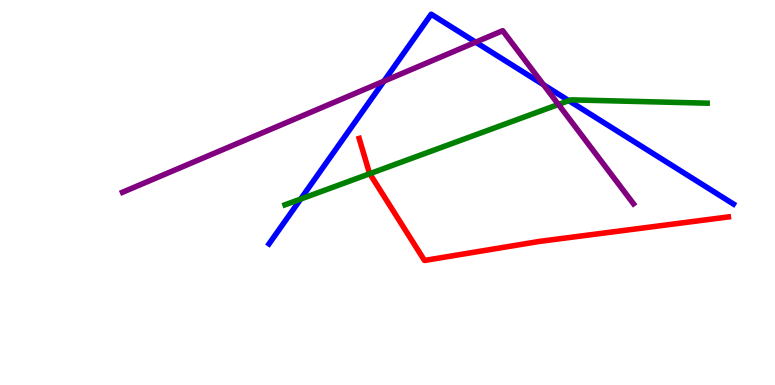[{'lines': ['blue', 'red'], 'intersections': []}, {'lines': ['green', 'red'], 'intersections': [{'x': 4.77, 'y': 5.49}]}, {'lines': ['purple', 'red'], 'intersections': []}, {'lines': ['blue', 'green'], 'intersections': [{'x': 3.88, 'y': 4.83}, {'x': 7.34, 'y': 7.39}]}, {'lines': ['blue', 'purple'], 'intersections': [{'x': 4.95, 'y': 7.89}, {'x': 6.14, 'y': 8.9}, {'x': 7.01, 'y': 7.8}]}, {'lines': ['green', 'purple'], 'intersections': [{'x': 7.21, 'y': 7.29}]}]